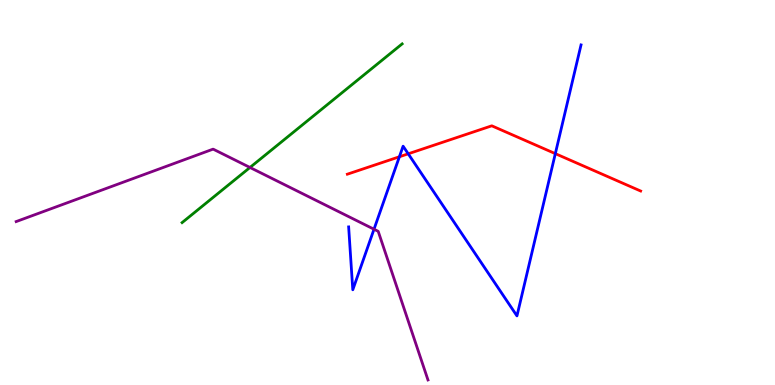[{'lines': ['blue', 'red'], 'intersections': [{'x': 5.15, 'y': 5.93}, {'x': 5.27, 'y': 6.01}, {'x': 7.17, 'y': 6.01}]}, {'lines': ['green', 'red'], 'intersections': []}, {'lines': ['purple', 'red'], 'intersections': []}, {'lines': ['blue', 'green'], 'intersections': []}, {'lines': ['blue', 'purple'], 'intersections': [{'x': 4.83, 'y': 4.05}]}, {'lines': ['green', 'purple'], 'intersections': [{'x': 3.23, 'y': 5.65}]}]